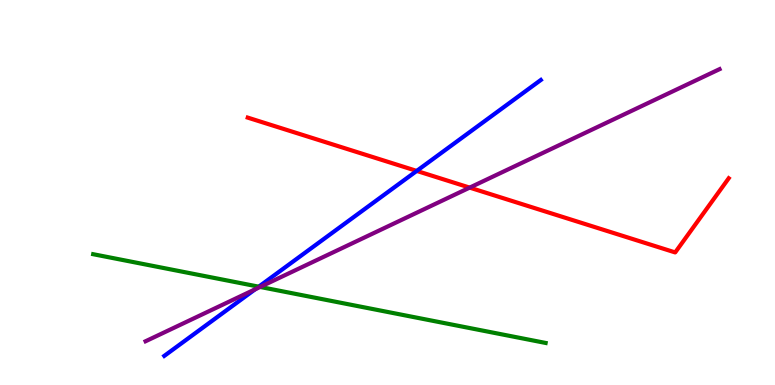[{'lines': ['blue', 'red'], 'intersections': [{'x': 5.38, 'y': 5.56}]}, {'lines': ['green', 'red'], 'intersections': []}, {'lines': ['purple', 'red'], 'intersections': [{'x': 6.06, 'y': 5.13}]}, {'lines': ['blue', 'green'], 'intersections': [{'x': 3.34, 'y': 2.55}]}, {'lines': ['blue', 'purple'], 'intersections': [{'x': 3.29, 'y': 2.49}]}, {'lines': ['green', 'purple'], 'intersections': [{'x': 3.36, 'y': 2.55}]}]